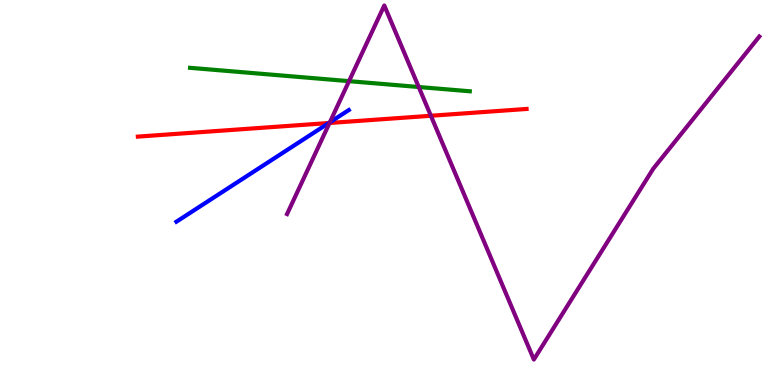[{'lines': ['blue', 'red'], 'intersections': [{'x': 4.24, 'y': 6.8}]}, {'lines': ['green', 'red'], 'intersections': []}, {'lines': ['purple', 'red'], 'intersections': [{'x': 4.25, 'y': 6.81}, {'x': 5.56, 'y': 6.99}]}, {'lines': ['blue', 'green'], 'intersections': []}, {'lines': ['blue', 'purple'], 'intersections': [{'x': 4.26, 'y': 6.82}]}, {'lines': ['green', 'purple'], 'intersections': [{'x': 4.5, 'y': 7.89}, {'x': 5.4, 'y': 7.74}]}]